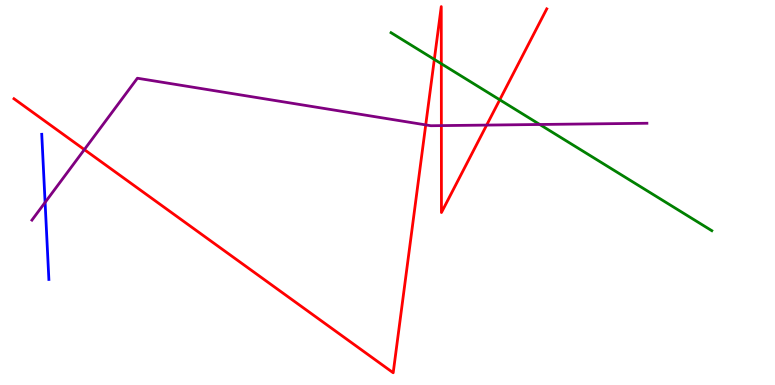[{'lines': ['blue', 'red'], 'intersections': []}, {'lines': ['green', 'red'], 'intersections': [{'x': 5.6, 'y': 8.46}, {'x': 5.69, 'y': 8.34}, {'x': 6.45, 'y': 7.41}]}, {'lines': ['purple', 'red'], 'intersections': [{'x': 1.09, 'y': 6.11}, {'x': 5.49, 'y': 6.76}, {'x': 5.7, 'y': 6.74}, {'x': 6.28, 'y': 6.75}]}, {'lines': ['blue', 'green'], 'intersections': []}, {'lines': ['blue', 'purple'], 'intersections': [{'x': 0.582, 'y': 4.74}]}, {'lines': ['green', 'purple'], 'intersections': [{'x': 6.96, 'y': 6.77}]}]